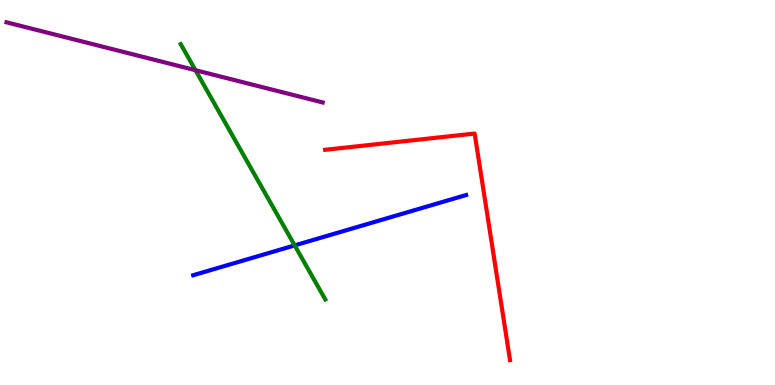[{'lines': ['blue', 'red'], 'intersections': []}, {'lines': ['green', 'red'], 'intersections': []}, {'lines': ['purple', 'red'], 'intersections': []}, {'lines': ['blue', 'green'], 'intersections': [{'x': 3.8, 'y': 3.63}]}, {'lines': ['blue', 'purple'], 'intersections': []}, {'lines': ['green', 'purple'], 'intersections': [{'x': 2.52, 'y': 8.18}]}]